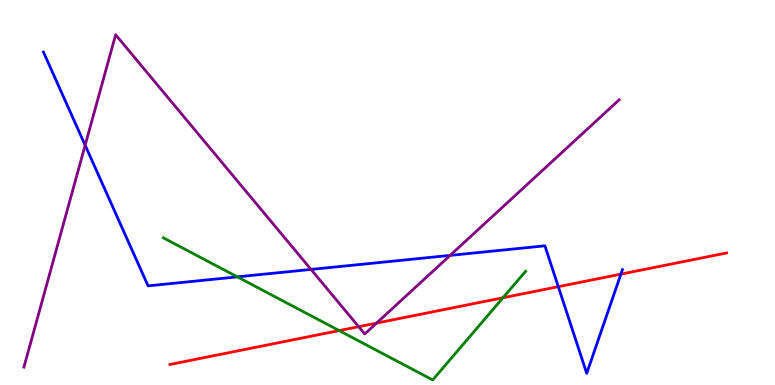[{'lines': ['blue', 'red'], 'intersections': [{'x': 7.2, 'y': 2.55}, {'x': 8.01, 'y': 2.88}]}, {'lines': ['green', 'red'], 'intersections': [{'x': 4.38, 'y': 1.41}, {'x': 6.49, 'y': 2.27}]}, {'lines': ['purple', 'red'], 'intersections': [{'x': 4.63, 'y': 1.51}, {'x': 4.86, 'y': 1.61}]}, {'lines': ['blue', 'green'], 'intersections': [{'x': 3.06, 'y': 2.81}]}, {'lines': ['blue', 'purple'], 'intersections': [{'x': 1.1, 'y': 6.23}, {'x': 4.01, 'y': 3.0}, {'x': 5.81, 'y': 3.37}]}, {'lines': ['green', 'purple'], 'intersections': []}]